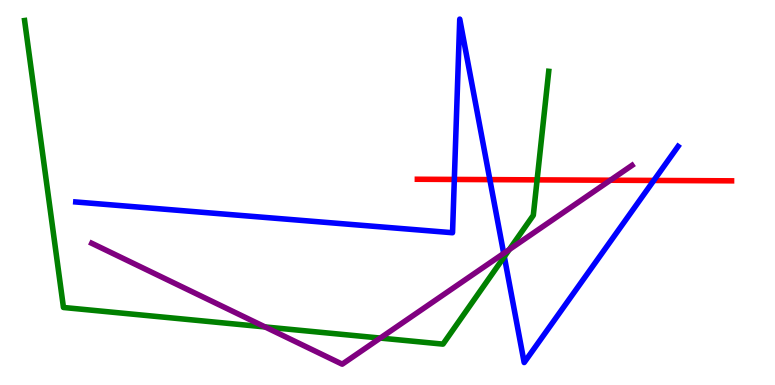[{'lines': ['blue', 'red'], 'intersections': [{'x': 5.86, 'y': 5.34}, {'x': 6.32, 'y': 5.33}, {'x': 8.44, 'y': 5.31}]}, {'lines': ['green', 'red'], 'intersections': [{'x': 6.93, 'y': 5.33}]}, {'lines': ['purple', 'red'], 'intersections': [{'x': 7.88, 'y': 5.32}]}, {'lines': ['blue', 'green'], 'intersections': [{'x': 6.51, 'y': 3.33}]}, {'lines': ['blue', 'purple'], 'intersections': [{'x': 6.5, 'y': 3.42}]}, {'lines': ['green', 'purple'], 'intersections': [{'x': 3.42, 'y': 1.51}, {'x': 4.91, 'y': 1.22}, {'x': 6.57, 'y': 3.52}]}]